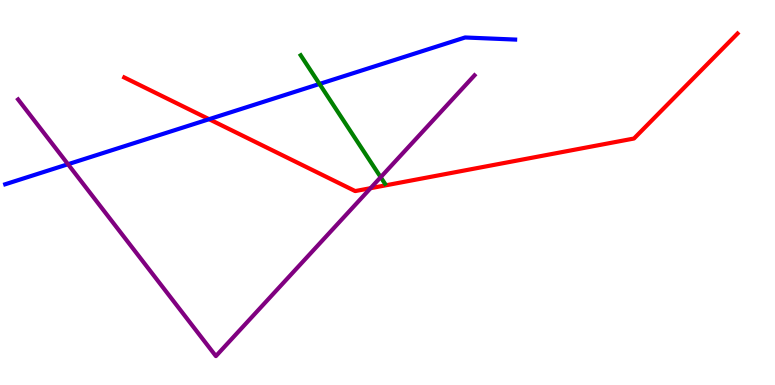[{'lines': ['blue', 'red'], 'intersections': [{'x': 2.7, 'y': 6.9}]}, {'lines': ['green', 'red'], 'intersections': []}, {'lines': ['purple', 'red'], 'intersections': [{'x': 4.78, 'y': 5.11}]}, {'lines': ['blue', 'green'], 'intersections': [{'x': 4.12, 'y': 7.82}]}, {'lines': ['blue', 'purple'], 'intersections': [{'x': 0.878, 'y': 5.73}]}, {'lines': ['green', 'purple'], 'intersections': [{'x': 4.91, 'y': 5.4}]}]